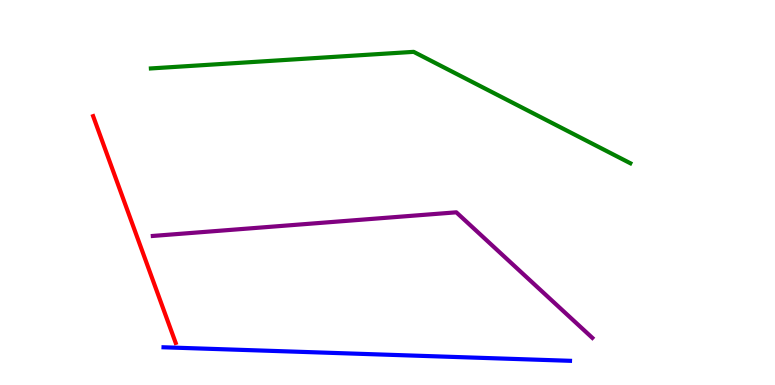[{'lines': ['blue', 'red'], 'intersections': []}, {'lines': ['green', 'red'], 'intersections': []}, {'lines': ['purple', 'red'], 'intersections': []}, {'lines': ['blue', 'green'], 'intersections': []}, {'lines': ['blue', 'purple'], 'intersections': []}, {'lines': ['green', 'purple'], 'intersections': []}]